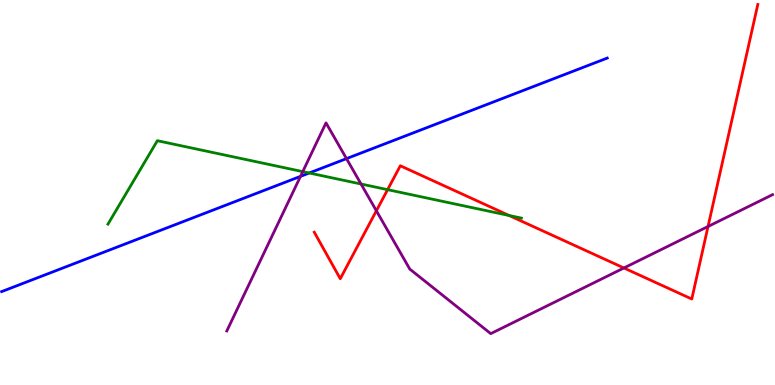[{'lines': ['blue', 'red'], 'intersections': []}, {'lines': ['green', 'red'], 'intersections': [{'x': 5.0, 'y': 5.07}, {'x': 6.57, 'y': 4.4}]}, {'lines': ['purple', 'red'], 'intersections': [{'x': 4.86, 'y': 4.53}, {'x': 8.05, 'y': 3.04}, {'x': 9.14, 'y': 4.12}]}, {'lines': ['blue', 'green'], 'intersections': [{'x': 3.99, 'y': 5.51}]}, {'lines': ['blue', 'purple'], 'intersections': [{'x': 3.88, 'y': 5.42}, {'x': 4.47, 'y': 5.88}]}, {'lines': ['green', 'purple'], 'intersections': [{'x': 3.91, 'y': 5.54}, {'x': 4.66, 'y': 5.22}]}]